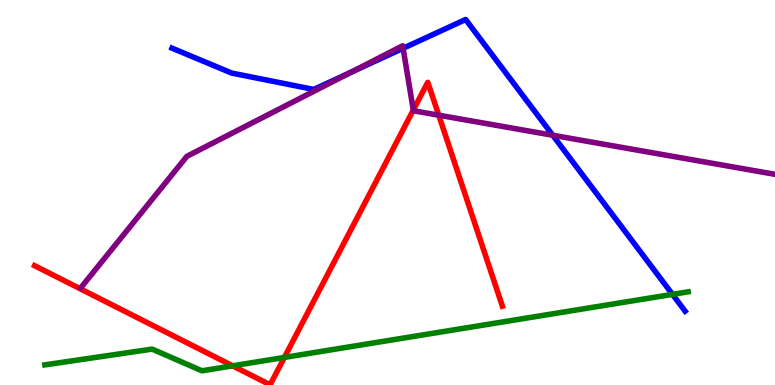[{'lines': ['blue', 'red'], 'intersections': []}, {'lines': ['green', 'red'], 'intersections': [{'x': 3.0, 'y': 0.498}, {'x': 3.67, 'y': 0.716}]}, {'lines': ['purple', 'red'], 'intersections': [{'x': 5.33, 'y': 7.14}, {'x': 5.66, 'y': 7.01}]}, {'lines': ['blue', 'green'], 'intersections': [{'x': 8.68, 'y': 2.35}]}, {'lines': ['blue', 'purple'], 'intersections': [{'x': 4.53, 'y': 8.12}, {'x': 5.2, 'y': 8.75}, {'x': 7.13, 'y': 6.49}]}, {'lines': ['green', 'purple'], 'intersections': []}]